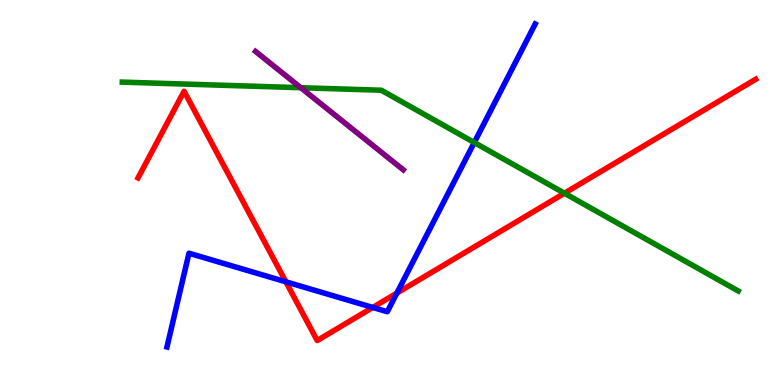[{'lines': ['blue', 'red'], 'intersections': [{'x': 3.69, 'y': 2.68}, {'x': 4.81, 'y': 2.01}, {'x': 5.12, 'y': 2.39}]}, {'lines': ['green', 'red'], 'intersections': [{'x': 7.28, 'y': 4.98}]}, {'lines': ['purple', 'red'], 'intersections': []}, {'lines': ['blue', 'green'], 'intersections': [{'x': 6.12, 'y': 6.3}]}, {'lines': ['blue', 'purple'], 'intersections': []}, {'lines': ['green', 'purple'], 'intersections': [{'x': 3.88, 'y': 7.72}]}]